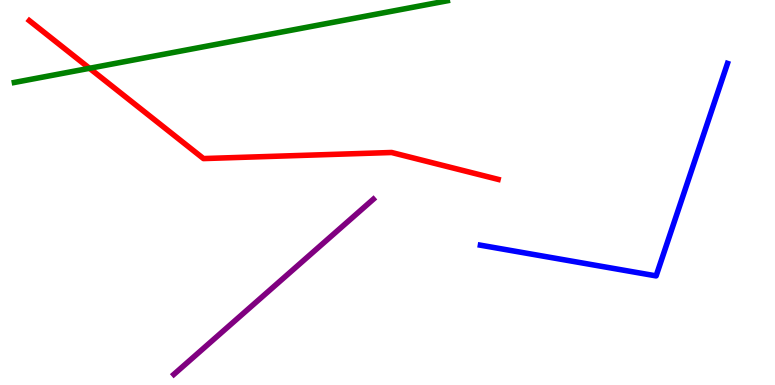[{'lines': ['blue', 'red'], 'intersections': []}, {'lines': ['green', 'red'], 'intersections': [{'x': 1.15, 'y': 8.23}]}, {'lines': ['purple', 'red'], 'intersections': []}, {'lines': ['blue', 'green'], 'intersections': []}, {'lines': ['blue', 'purple'], 'intersections': []}, {'lines': ['green', 'purple'], 'intersections': []}]